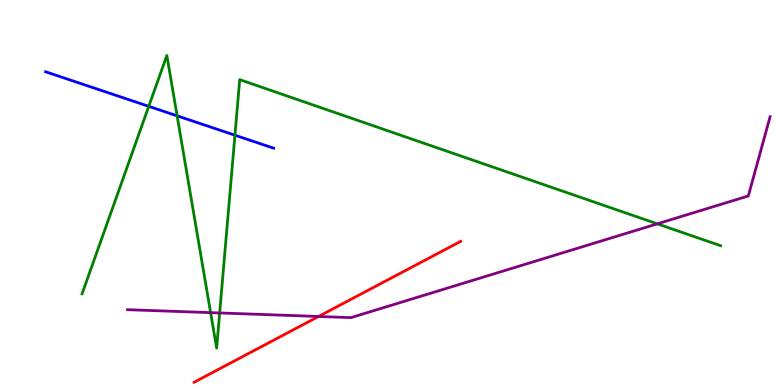[{'lines': ['blue', 'red'], 'intersections': []}, {'lines': ['green', 'red'], 'intersections': []}, {'lines': ['purple', 'red'], 'intersections': [{'x': 4.11, 'y': 1.78}]}, {'lines': ['blue', 'green'], 'intersections': [{'x': 1.92, 'y': 7.24}, {'x': 2.29, 'y': 6.99}, {'x': 3.03, 'y': 6.49}]}, {'lines': ['blue', 'purple'], 'intersections': []}, {'lines': ['green', 'purple'], 'intersections': [{'x': 2.72, 'y': 1.88}, {'x': 2.83, 'y': 1.87}, {'x': 8.48, 'y': 4.19}]}]